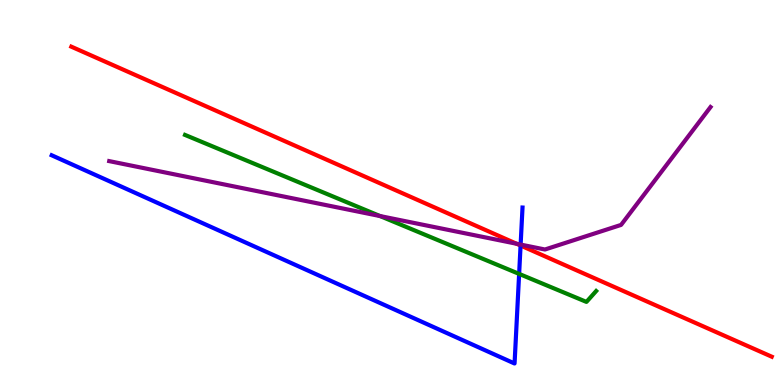[{'lines': ['blue', 'red'], 'intersections': [{'x': 6.72, 'y': 3.62}]}, {'lines': ['green', 'red'], 'intersections': []}, {'lines': ['purple', 'red'], 'intersections': [{'x': 6.67, 'y': 3.67}]}, {'lines': ['blue', 'green'], 'intersections': [{'x': 6.7, 'y': 2.89}]}, {'lines': ['blue', 'purple'], 'intersections': [{'x': 6.72, 'y': 3.65}]}, {'lines': ['green', 'purple'], 'intersections': [{'x': 4.9, 'y': 4.39}]}]